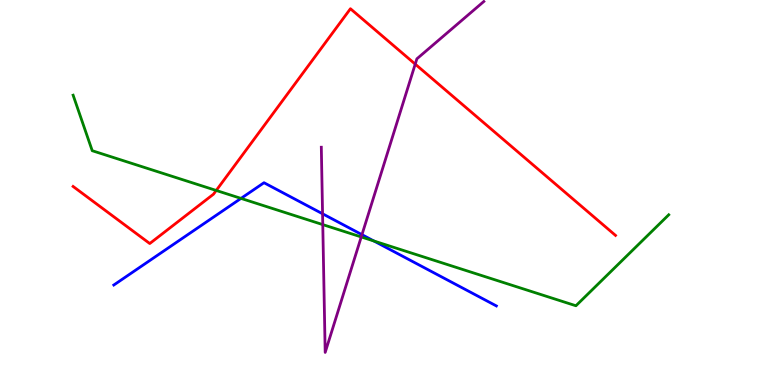[{'lines': ['blue', 'red'], 'intersections': []}, {'lines': ['green', 'red'], 'intersections': [{'x': 2.79, 'y': 5.05}]}, {'lines': ['purple', 'red'], 'intersections': [{'x': 5.36, 'y': 8.33}]}, {'lines': ['blue', 'green'], 'intersections': [{'x': 3.11, 'y': 4.85}, {'x': 4.82, 'y': 3.74}]}, {'lines': ['blue', 'purple'], 'intersections': [{'x': 4.16, 'y': 4.45}, {'x': 4.67, 'y': 3.9}]}, {'lines': ['green', 'purple'], 'intersections': [{'x': 4.16, 'y': 4.17}, {'x': 4.66, 'y': 3.85}]}]